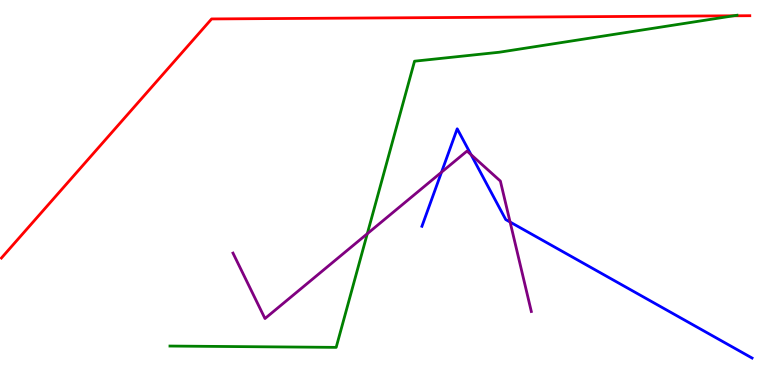[{'lines': ['blue', 'red'], 'intersections': []}, {'lines': ['green', 'red'], 'intersections': [{'x': 9.46, 'y': 9.59}]}, {'lines': ['purple', 'red'], 'intersections': []}, {'lines': ['blue', 'green'], 'intersections': []}, {'lines': ['blue', 'purple'], 'intersections': [{'x': 5.7, 'y': 5.53}, {'x': 6.08, 'y': 5.98}, {'x': 6.58, 'y': 4.23}]}, {'lines': ['green', 'purple'], 'intersections': [{'x': 4.74, 'y': 3.93}]}]